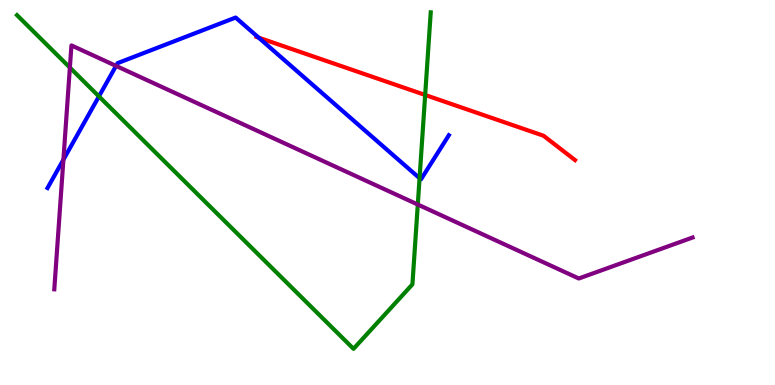[{'lines': ['blue', 'red'], 'intersections': [{'x': 3.34, 'y': 9.02}]}, {'lines': ['green', 'red'], 'intersections': [{'x': 5.49, 'y': 7.53}]}, {'lines': ['purple', 'red'], 'intersections': []}, {'lines': ['blue', 'green'], 'intersections': [{'x': 1.28, 'y': 7.5}, {'x': 5.41, 'y': 5.37}]}, {'lines': ['blue', 'purple'], 'intersections': [{'x': 0.818, 'y': 5.85}, {'x': 1.5, 'y': 8.29}]}, {'lines': ['green', 'purple'], 'intersections': [{'x': 0.902, 'y': 8.24}, {'x': 5.39, 'y': 4.69}]}]